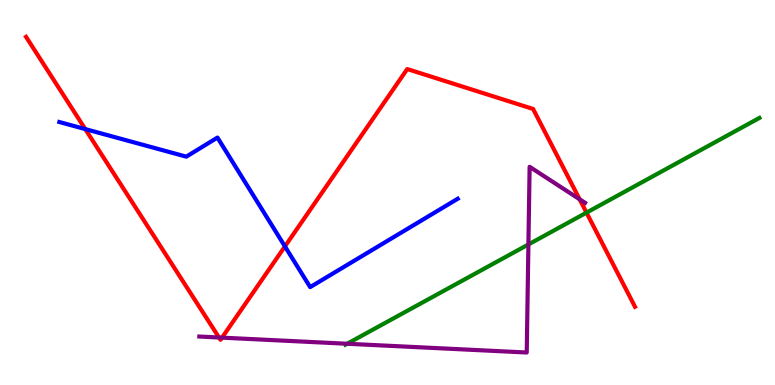[{'lines': ['blue', 'red'], 'intersections': [{'x': 1.1, 'y': 6.65}, {'x': 3.68, 'y': 3.6}]}, {'lines': ['green', 'red'], 'intersections': [{'x': 7.57, 'y': 4.48}]}, {'lines': ['purple', 'red'], 'intersections': [{'x': 2.83, 'y': 1.23}, {'x': 2.86, 'y': 1.23}, {'x': 7.48, 'y': 4.82}]}, {'lines': ['blue', 'green'], 'intersections': []}, {'lines': ['blue', 'purple'], 'intersections': []}, {'lines': ['green', 'purple'], 'intersections': [{'x': 4.48, 'y': 1.07}, {'x': 6.82, 'y': 3.65}]}]